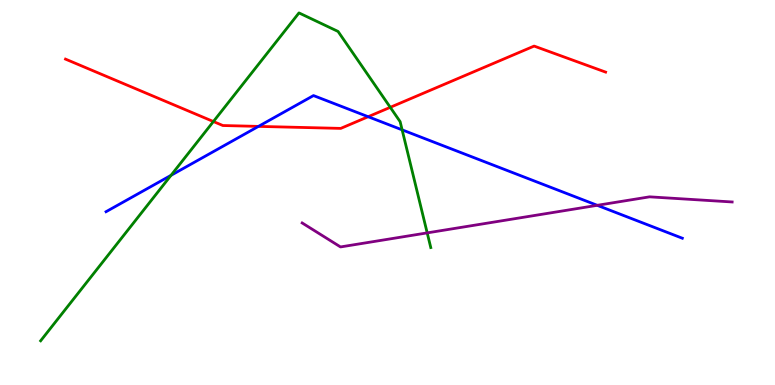[{'lines': ['blue', 'red'], 'intersections': [{'x': 3.33, 'y': 6.72}, {'x': 4.75, 'y': 6.97}]}, {'lines': ['green', 'red'], 'intersections': [{'x': 2.75, 'y': 6.84}, {'x': 5.04, 'y': 7.21}]}, {'lines': ['purple', 'red'], 'intersections': []}, {'lines': ['blue', 'green'], 'intersections': [{'x': 2.21, 'y': 5.45}, {'x': 5.19, 'y': 6.63}]}, {'lines': ['blue', 'purple'], 'intersections': [{'x': 7.71, 'y': 4.67}]}, {'lines': ['green', 'purple'], 'intersections': [{'x': 5.51, 'y': 3.95}]}]